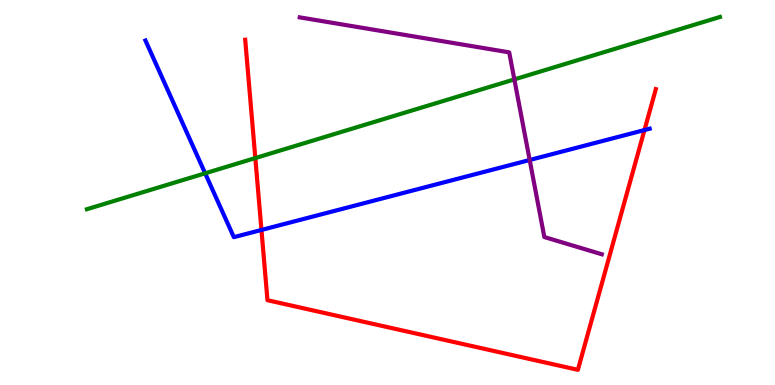[{'lines': ['blue', 'red'], 'intersections': [{'x': 3.37, 'y': 4.03}, {'x': 8.32, 'y': 6.62}]}, {'lines': ['green', 'red'], 'intersections': [{'x': 3.29, 'y': 5.89}]}, {'lines': ['purple', 'red'], 'intersections': []}, {'lines': ['blue', 'green'], 'intersections': [{'x': 2.65, 'y': 5.5}]}, {'lines': ['blue', 'purple'], 'intersections': [{'x': 6.83, 'y': 5.84}]}, {'lines': ['green', 'purple'], 'intersections': [{'x': 6.64, 'y': 7.94}]}]